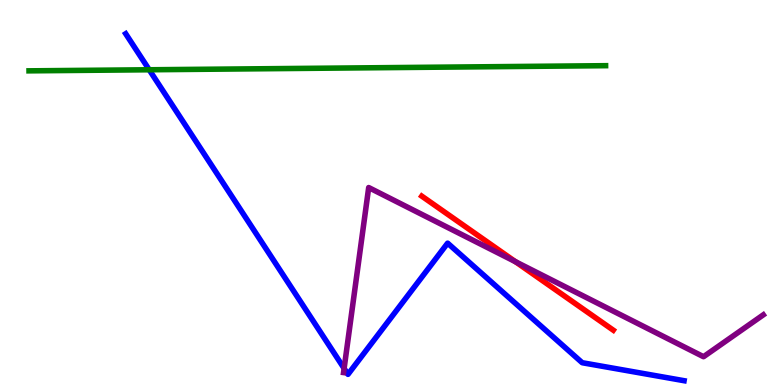[{'lines': ['blue', 'red'], 'intersections': []}, {'lines': ['green', 'red'], 'intersections': []}, {'lines': ['purple', 'red'], 'intersections': [{'x': 6.65, 'y': 3.2}]}, {'lines': ['blue', 'green'], 'intersections': [{'x': 1.93, 'y': 8.19}]}, {'lines': ['blue', 'purple'], 'intersections': [{'x': 4.44, 'y': 0.43}]}, {'lines': ['green', 'purple'], 'intersections': []}]